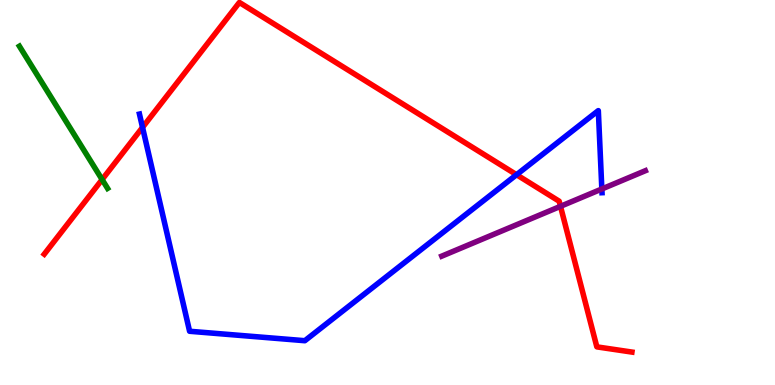[{'lines': ['blue', 'red'], 'intersections': [{'x': 1.84, 'y': 6.69}, {'x': 6.67, 'y': 5.46}]}, {'lines': ['green', 'red'], 'intersections': [{'x': 1.32, 'y': 5.34}]}, {'lines': ['purple', 'red'], 'intersections': [{'x': 7.23, 'y': 4.64}]}, {'lines': ['blue', 'green'], 'intersections': []}, {'lines': ['blue', 'purple'], 'intersections': [{'x': 7.77, 'y': 5.09}]}, {'lines': ['green', 'purple'], 'intersections': []}]